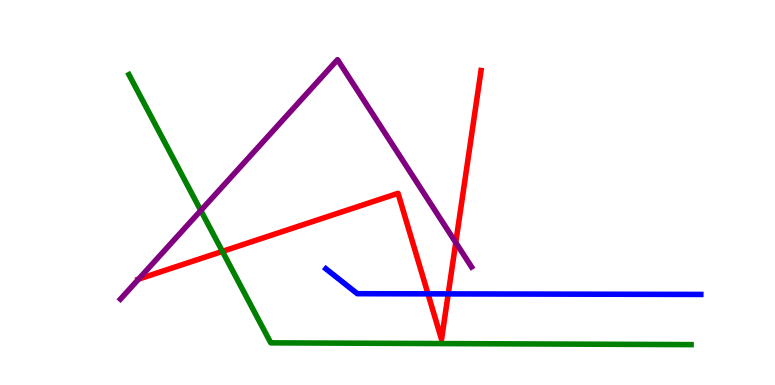[{'lines': ['blue', 'red'], 'intersections': [{'x': 5.52, 'y': 2.37}, {'x': 5.78, 'y': 2.37}]}, {'lines': ['green', 'red'], 'intersections': [{'x': 2.87, 'y': 3.47}]}, {'lines': ['purple', 'red'], 'intersections': [{'x': 1.79, 'y': 2.75}, {'x': 5.88, 'y': 3.7}]}, {'lines': ['blue', 'green'], 'intersections': []}, {'lines': ['blue', 'purple'], 'intersections': []}, {'lines': ['green', 'purple'], 'intersections': [{'x': 2.59, 'y': 4.53}]}]